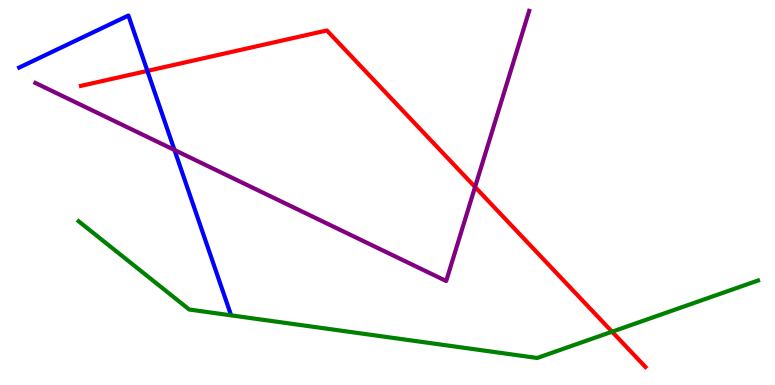[{'lines': ['blue', 'red'], 'intersections': [{'x': 1.9, 'y': 8.16}]}, {'lines': ['green', 'red'], 'intersections': [{'x': 7.9, 'y': 1.38}]}, {'lines': ['purple', 'red'], 'intersections': [{'x': 6.13, 'y': 5.14}]}, {'lines': ['blue', 'green'], 'intersections': []}, {'lines': ['blue', 'purple'], 'intersections': [{'x': 2.25, 'y': 6.1}]}, {'lines': ['green', 'purple'], 'intersections': []}]